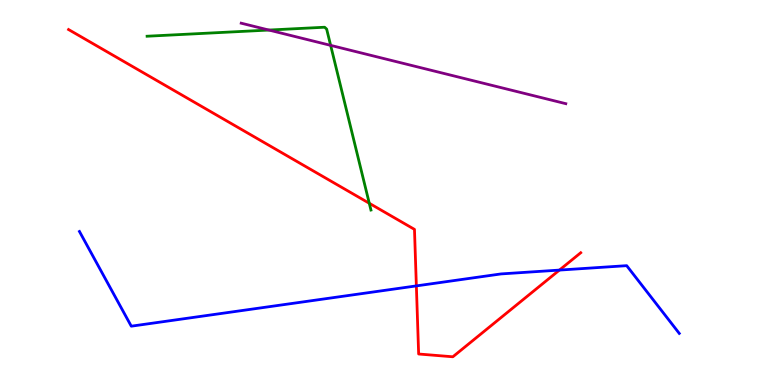[{'lines': ['blue', 'red'], 'intersections': [{'x': 5.37, 'y': 2.57}, {'x': 7.22, 'y': 2.98}]}, {'lines': ['green', 'red'], 'intersections': [{'x': 4.77, 'y': 4.72}]}, {'lines': ['purple', 'red'], 'intersections': []}, {'lines': ['blue', 'green'], 'intersections': []}, {'lines': ['blue', 'purple'], 'intersections': []}, {'lines': ['green', 'purple'], 'intersections': [{'x': 3.47, 'y': 9.22}, {'x': 4.27, 'y': 8.82}]}]